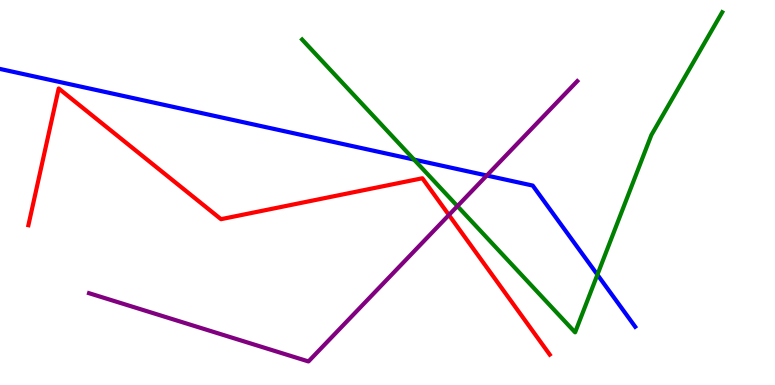[{'lines': ['blue', 'red'], 'intersections': []}, {'lines': ['green', 'red'], 'intersections': []}, {'lines': ['purple', 'red'], 'intersections': [{'x': 5.79, 'y': 4.42}]}, {'lines': ['blue', 'green'], 'intersections': [{'x': 5.34, 'y': 5.86}, {'x': 7.71, 'y': 2.87}]}, {'lines': ['blue', 'purple'], 'intersections': [{'x': 6.28, 'y': 5.44}]}, {'lines': ['green', 'purple'], 'intersections': [{'x': 5.9, 'y': 4.65}]}]